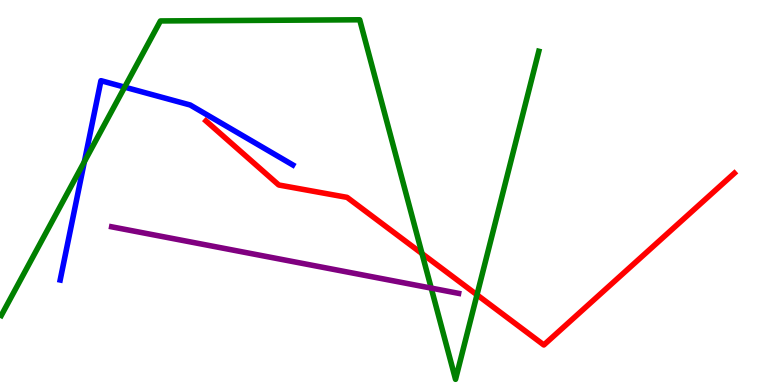[{'lines': ['blue', 'red'], 'intersections': []}, {'lines': ['green', 'red'], 'intersections': [{'x': 5.45, 'y': 3.41}, {'x': 6.15, 'y': 2.34}]}, {'lines': ['purple', 'red'], 'intersections': []}, {'lines': ['blue', 'green'], 'intersections': [{'x': 1.09, 'y': 5.8}, {'x': 1.61, 'y': 7.74}]}, {'lines': ['blue', 'purple'], 'intersections': []}, {'lines': ['green', 'purple'], 'intersections': [{'x': 5.56, 'y': 2.52}]}]